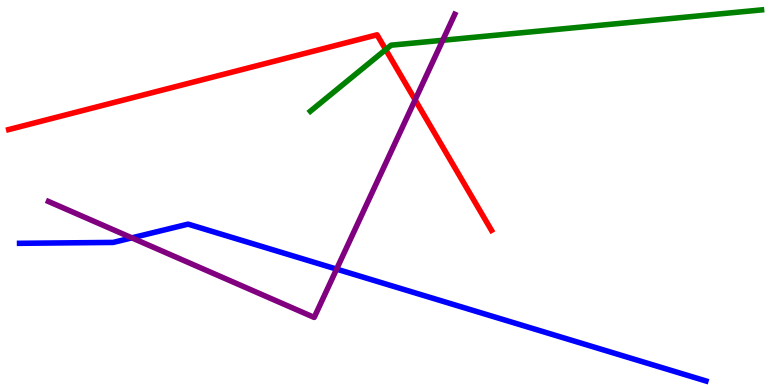[{'lines': ['blue', 'red'], 'intersections': []}, {'lines': ['green', 'red'], 'intersections': [{'x': 4.98, 'y': 8.71}]}, {'lines': ['purple', 'red'], 'intersections': [{'x': 5.36, 'y': 7.41}]}, {'lines': ['blue', 'green'], 'intersections': []}, {'lines': ['blue', 'purple'], 'intersections': [{'x': 1.7, 'y': 3.82}, {'x': 4.34, 'y': 3.01}]}, {'lines': ['green', 'purple'], 'intersections': [{'x': 5.71, 'y': 8.95}]}]